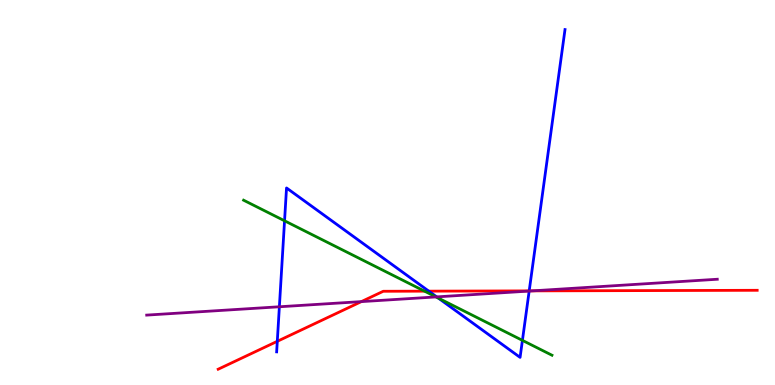[{'lines': ['blue', 'red'], 'intersections': [{'x': 3.58, 'y': 1.13}, {'x': 5.53, 'y': 2.44}, {'x': 6.83, 'y': 2.44}]}, {'lines': ['green', 'red'], 'intersections': [{'x': 5.48, 'y': 2.44}]}, {'lines': ['purple', 'red'], 'intersections': [{'x': 4.66, 'y': 2.17}, {'x': 6.87, 'y': 2.44}]}, {'lines': ['blue', 'green'], 'intersections': [{'x': 3.67, 'y': 4.27}, {'x': 5.66, 'y': 2.26}, {'x': 6.74, 'y': 1.16}]}, {'lines': ['blue', 'purple'], 'intersections': [{'x': 3.6, 'y': 2.03}, {'x': 5.63, 'y': 2.29}, {'x': 6.83, 'y': 2.44}]}, {'lines': ['green', 'purple'], 'intersections': [{'x': 5.63, 'y': 2.29}]}]